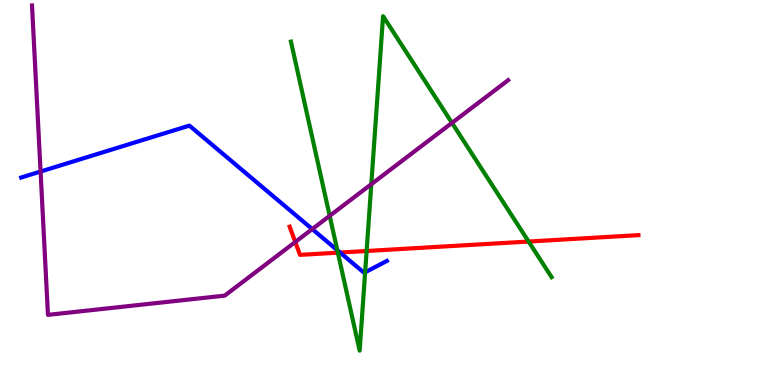[{'lines': ['blue', 'red'], 'intersections': [{'x': 4.39, 'y': 3.44}]}, {'lines': ['green', 'red'], 'intersections': [{'x': 4.36, 'y': 3.44}, {'x': 4.73, 'y': 3.48}, {'x': 6.82, 'y': 3.73}]}, {'lines': ['purple', 'red'], 'intersections': [{'x': 3.81, 'y': 3.71}]}, {'lines': ['blue', 'green'], 'intersections': [{'x': 4.35, 'y': 3.5}, {'x': 4.71, 'y': 2.93}]}, {'lines': ['blue', 'purple'], 'intersections': [{'x': 0.524, 'y': 5.54}, {'x': 4.03, 'y': 4.05}]}, {'lines': ['green', 'purple'], 'intersections': [{'x': 4.25, 'y': 4.39}, {'x': 4.79, 'y': 5.22}, {'x': 5.83, 'y': 6.81}]}]